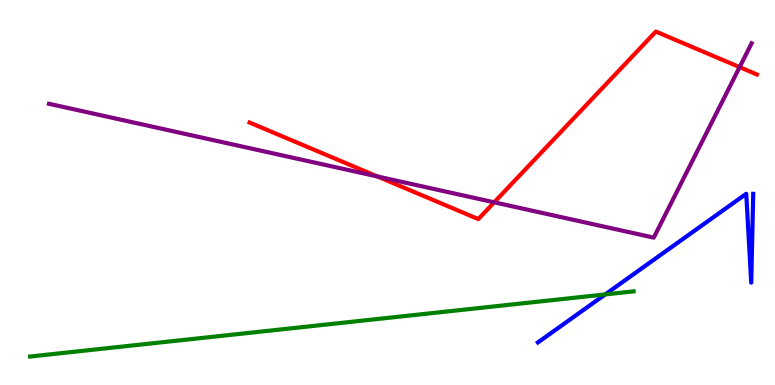[{'lines': ['blue', 'red'], 'intersections': []}, {'lines': ['green', 'red'], 'intersections': []}, {'lines': ['purple', 'red'], 'intersections': [{'x': 4.87, 'y': 5.42}, {'x': 6.38, 'y': 4.75}, {'x': 9.54, 'y': 8.26}]}, {'lines': ['blue', 'green'], 'intersections': [{'x': 7.81, 'y': 2.35}]}, {'lines': ['blue', 'purple'], 'intersections': []}, {'lines': ['green', 'purple'], 'intersections': []}]